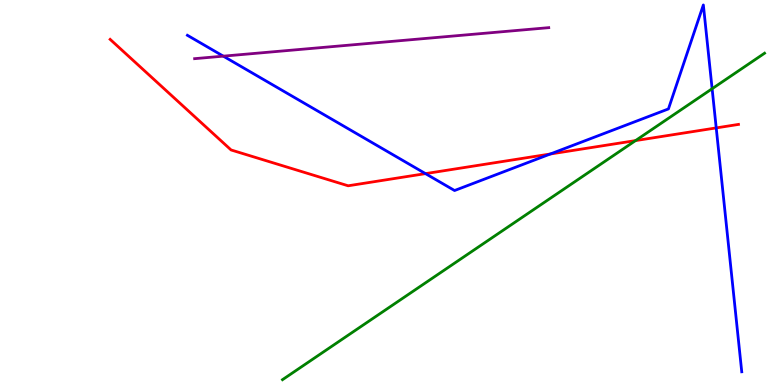[{'lines': ['blue', 'red'], 'intersections': [{'x': 5.49, 'y': 5.49}, {'x': 7.1, 'y': 6.0}, {'x': 9.24, 'y': 6.68}]}, {'lines': ['green', 'red'], 'intersections': [{'x': 8.2, 'y': 6.35}]}, {'lines': ['purple', 'red'], 'intersections': []}, {'lines': ['blue', 'green'], 'intersections': [{'x': 9.19, 'y': 7.7}]}, {'lines': ['blue', 'purple'], 'intersections': [{'x': 2.88, 'y': 8.54}]}, {'lines': ['green', 'purple'], 'intersections': []}]